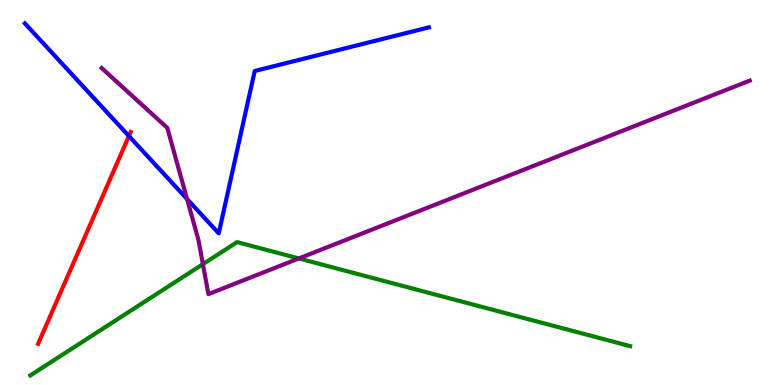[{'lines': ['blue', 'red'], 'intersections': [{'x': 1.66, 'y': 6.47}]}, {'lines': ['green', 'red'], 'intersections': []}, {'lines': ['purple', 'red'], 'intersections': []}, {'lines': ['blue', 'green'], 'intersections': []}, {'lines': ['blue', 'purple'], 'intersections': [{'x': 2.41, 'y': 4.83}]}, {'lines': ['green', 'purple'], 'intersections': [{'x': 2.62, 'y': 3.14}, {'x': 3.86, 'y': 3.29}]}]